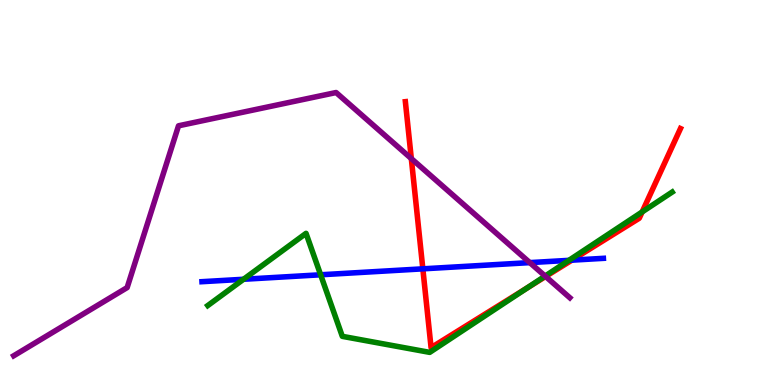[{'lines': ['blue', 'red'], 'intersections': [{'x': 5.46, 'y': 3.02}, {'x': 7.38, 'y': 3.24}]}, {'lines': ['green', 'red'], 'intersections': [{'x': 6.81, 'y': 2.53}, {'x': 8.29, 'y': 4.5}]}, {'lines': ['purple', 'red'], 'intersections': [{'x': 5.31, 'y': 5.88}, {'x': 7.04, 'y': 2.82}]}, {'lines': ['blue', 'green'], 'intersections': [{'x': 3.14, 'y': 2.75}, {'x': 4.14, 'y': 2.86}, {'x': 7.34, 'y': 3.24}]}, {'lines': ['blue', 'purple'], 'intersections': [{'x': 6.84, 'y': 3.18}]}, {'lines': ['green', 'purple'], 'intersections': [{'x': 7.03, 'y': 2.83}]}]